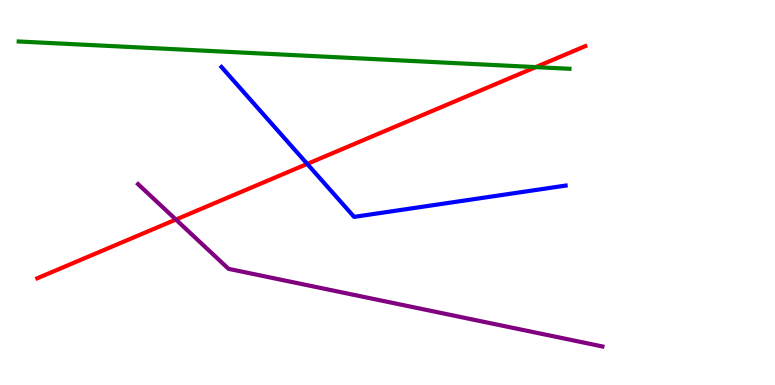[{'lines': ['blue', 'red'], 'intersections': [{'x': 3.96, 'y': 5.74}]}, {'lines': ['green', 'red'], 'intersections': [{'x': 6.91, 'y': 8.26}]}, {'lines': ['purple', 'red'], 'intersections': [{'x': 2.27, 'y': 4.3}]}, {'lines': ['blue', 'green'], 'intersections': []}, {'lines': ['blue', 'purple'], 'intersections': []}, {'lines': ['green', 'purple'], 'intersections': []}]